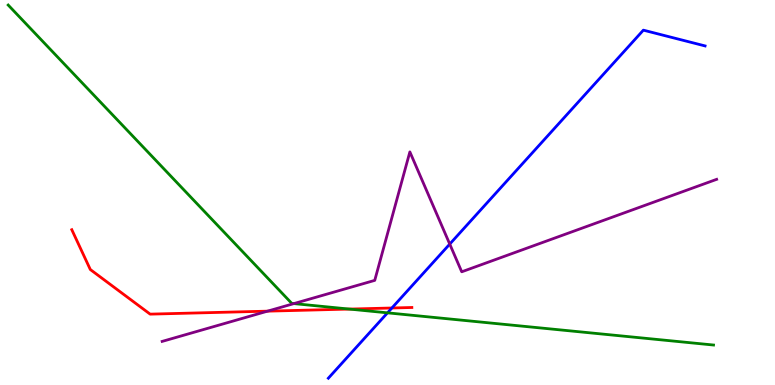[{'lines': ['blue', 'red'], 'intersections': [{'x': 5.06, 'y': 2.0}]}, {'lines': ['green', 'red'], 'intersections': [{'x': 4.51, 'y': 1.97}]}, {'lines': ['purple', 'red'], 'intersections': [{'x': 3.45, 'y': 1.92}]}, {'lines': ['blue', 'green'], 'intersections': [{'x': 5.0, 'y': 1.87}]}, {'lines': ['blue', 'purple'], 'intersections': [{'x': 5.8, 'y': 3.66}]}, {'lines': ['green', 'purple'], 'intersections': [{'x': 3.79, 'y': 2.11}]}]